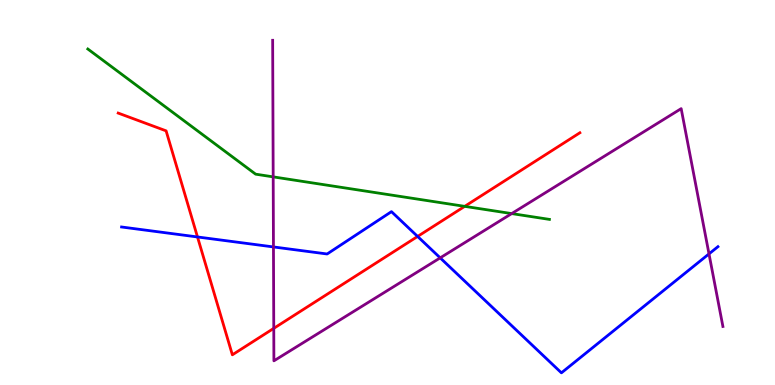[{'lines': ['blue', 'red'], 'intersections': [{'x': 2.55, 'y': 3.85}, {'x': 5.39, 'y': 3.86}]}, {'lines': ['green', 'red'], 'intersections': [{'x': 6.0, 'y': 4.64}]}, {'lines': ['purple', 'red'], 'intersections': [{'x': 3.53, 'y': 1.47}]}, {'lines': ['blue', 'green'], 'intersections': []}, {'lines': ['blue', 'purple'], 'intersections': [{'x': 3.53, 'y': 3.59}, {'x': 5.68, 'y': 3.3}, {'x': 9.15, 'y': 3.41}]}, {'lines': ['green', 'purple'], 'intersections': [{'x': 3.53, 'y': 5.41}, {'x': 6.6, 'y': 4.45}]}]